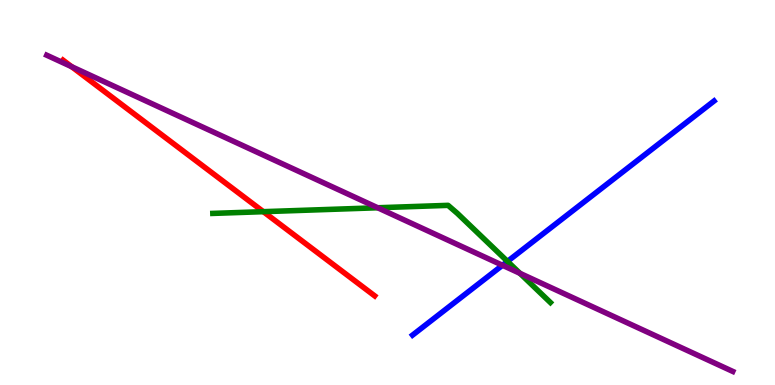[{'lines': ['blue', 'red'], 'intersections': []}, {'lines': ['green', 'red'], 'intersections': [{'x': 3.4, 'y': 4.5}]}, {'lines': ['purple', 'red'], 'intersections': [{'x': 0.925, 'y': 8.27}]}, {'lines': ['blue', 'green'], 'intersections': [{'x': 6.55, 'y': 3.21}]}, {'lines': ['blue', 'purple'], 'intersections': [{'x': 6.48, 'y': 3.11}]}, {'lines': ['green', 'purple'], 'intersections': [{'x': 4.87, 'y': 4.6}, {'x': 6.71, 'y': 2.9}]}]